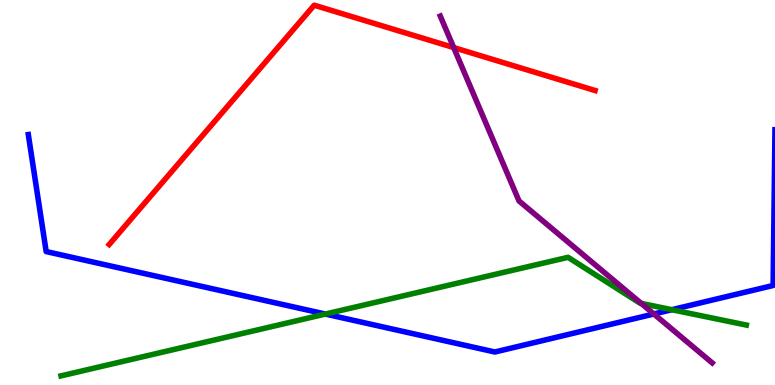[{'lines': ['blue', 'red'], 'intersections': []}, {'lines': ['green', 'red'], 'intersections': []}, {'lines': ['purple', 'red'], 'intersections': [{'x': 5.85, 'y': 8.76}]}, {'lines': ['blue', 'green'], 'intersections': [{'x': 4.2, 'y': 1.84}, {'x': 8.67, 'y': 1.96}]}, {'lines': ['blue', 'purple'], 'intersections': [{'x': 8.44, 'y': 1.84}]}, {'lines': ['green', 'purple'], 'intersections': [{'x': 8.27, 'y': 2.12}]}]